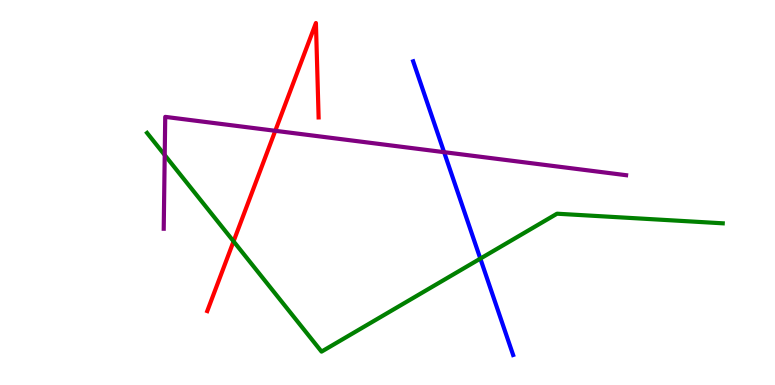[{'lines': ['blue', 'red'], 'intersections': []}, {'lines': ['green', 'red'], 'intersections': [{'x': 3.01, 'y': 3.73}]}, {'lines': ['purple', 'red'], 'intersections': [{'x': 3.55, 'y': 6.6}]}, {'lines': ['blue', 'green'], 'intersections': [{'x': 6.2, 'y': 3.28}]}, {'lines': ['blue', 'purple'], 'intersections': [{'x': 5.73, 'y': 6.05}]}, {'lines': ['green', 'purple'], 'intersections': [{'x': 2.13, 'y': 5.97}]}]